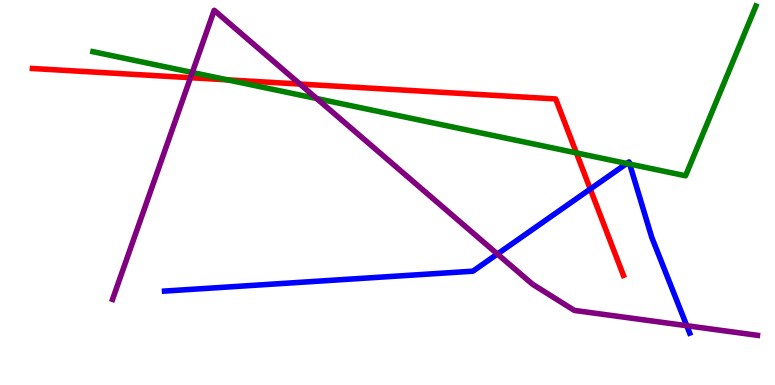[{'lines': ['blue', 'red'], 'intersections': [{'x': 7.62, 'y': 5.09}]}, {'lines': ['green', 'red'], 'intersections': [{'x': 2.93, 'y': 7.93}, {'x': 7.44, 'y': 6.03}]}, {'lines': ['purple', 'red'], 'intersections': [{'x': 2.46, 'y': 7.98}, {'x': 3.87, 'y': 7.82}]}, {'lines': ['blue', 'green'], 'intersections': [{'x': 8.09, 'y': 5.75}, {'x': 8.12, 'y': 5.74}]}, {'lines': ['blue', 'purple'], 'intersections': [{'x': 6.42, 'y': 3.4}, {'x': 8.86, 'y': 1.54}]}, {'lines': ['green', 'purple'], 'intersections': [{'x': 2.48, 'y': 8.12}, {'x': 4.09, 'y': 7.44}]}]